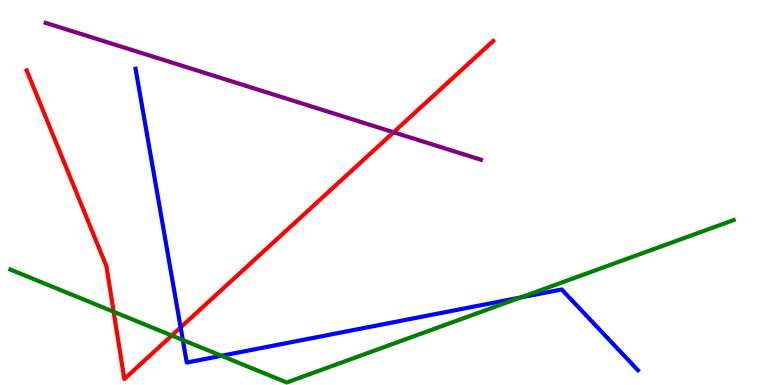[{'lines': ['blue', 'red'], 'intersections': [{'x': 2.33, 'y': 1.5}]}, {'lines': ['green', 'red'], 'intersections': [{'x': 1.47, 'y': 1.9}, {'x': 2.22, 'y': 1.29}]}, {'lines': ['purple', 'red'], 'intersections': [{'x': 5.08, 'y': 6.56}]}, {'lines': ['blue', 'green'], 'intersections': [{'x': 2.36, 'y': 1.17}, {'x': 2.86, 'y': 0.759}, {'x': 6.72, 'y': 2.27}]}, {'lines': ['blue', 'purple'], 'intersections': []}, {'lines': ['green', 'purple'], 'intersections': []}]